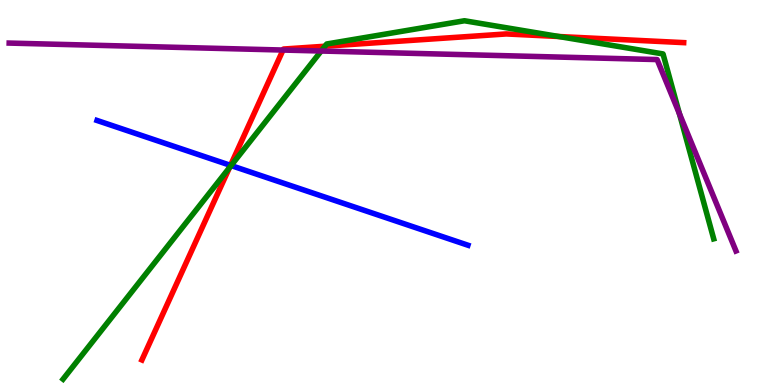[{'lines': ['blue', 'red'], 'intersections': [{'x': 2.97, 'y': 5.7}]}, {'lines': ['green', 'red'], 'intersections': [{'x': 2.96, 'y': 5.65}, {'x': 4.19, 'y': 8.8}, {'x': 7.21, 'y': 9.05}]}, {'lines': ['purple', 'red'], 'intersections': [{'x': 3.65, 'y': 8.7}]}, {'lines': ['blue', 'green'], 'intersections': [{'x': 2.98, 'y': 5.7}]}, {'lines': ['blue', 'purple'], 'intersections': []}, {'lines': ['green', 'purple'], 'intersections': [{'x': 4.14, 'y': 8.67}, {'x': 8.77, 'y': 7.05}]}]